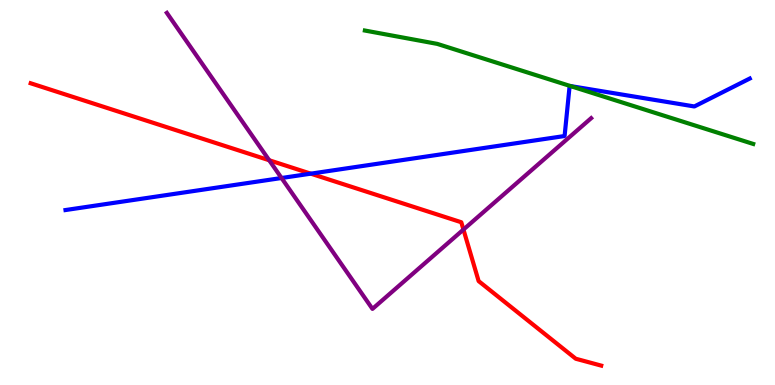[{'lines': ['blue', 'red'], 'intersections': [{'x': 4.01, 'y': 5.49}]}, {'lines': ['green', 'red'], 'intersections': []}, {'lines': ['purple', 'red'], 'intersections': [{'x': 3.47, 'y': 5.84}, {'x': 5.98, 'y': 4.04}]}, {'lines': ['blue', 'green'], 'intersections': [{'x': 7.36, 'y': 7.77}]}, {'lines': ['blue', 'purple'], 'intersections': [{'x': 3.63, 'y': 5.38}]}, {'lines': ['green', 'purple'], 'intersections': []}]